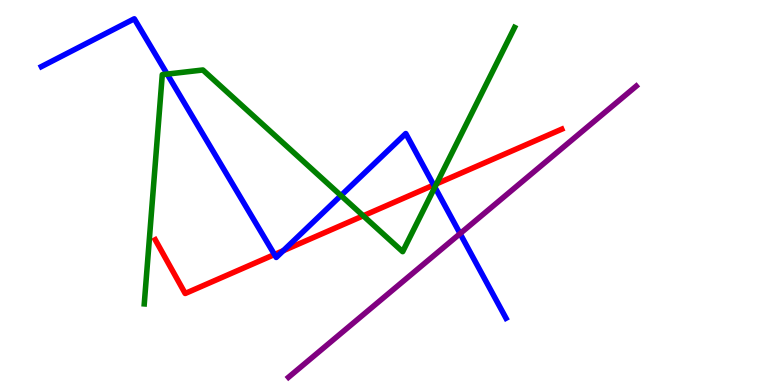[{'lines': ['blue', 'red'], 'intersections': [{'x': 3.54, 'y': 3.39}, {'x': 3.66, 'y': 3.49}, {'x': 5.6, 'y': 5.19}]}, {'lines': ['green', 'red'], 'intersections': [{'x': 4.69, 'y': 4.39}, {'x': 5.63, 'y': 5.23}]}, {'lines': ['purple', 'red'], 'intersections': []}, {'lines': ['blue', 'green'], 'intersections': [{'x': 2.16, 'y': 8.08}, {'x': 4.4, 'y': 4.92}, {'x': 5.61, 'y': 5.14}]}, {'lines': ['blue', 'purple'], 'intersections': [{'x': 5.94, 'y': 3.93}]}, {'lines': ['green', 'purple'], 'intersections': []}]